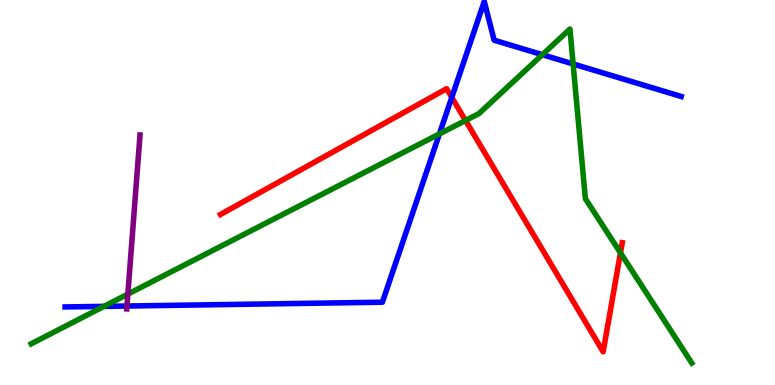[{'lines': ['blue', 'red'], 'intersections': [{'x': 5.83, 'y': 7.47}]}, {'lines': ['green', 'red'], 'intersections': [{'x': 6.01, 'y': 6.87}, {'x': 8.01, 'y': 3.43}]}, {'lines': ['purple', 'red'], 'intersections': []}, {'lines': ['blue', 'green'], 'intersections': [{'x': 1.34, 'y': 2.04}, {'x': 5.67, 'y': 6.52}, {'x': 7.0, 'y': 8.58}, {'x': 7.4, 'y': 8.34}]}, {'lines': ['blue', 'purple'], 'intersections': [{'x': 1.64, 'y': 2.05}]}, {'lines': ['green', 'purple'], 'intersections': [{'x': 1.65, 'y': 2.36}]}]